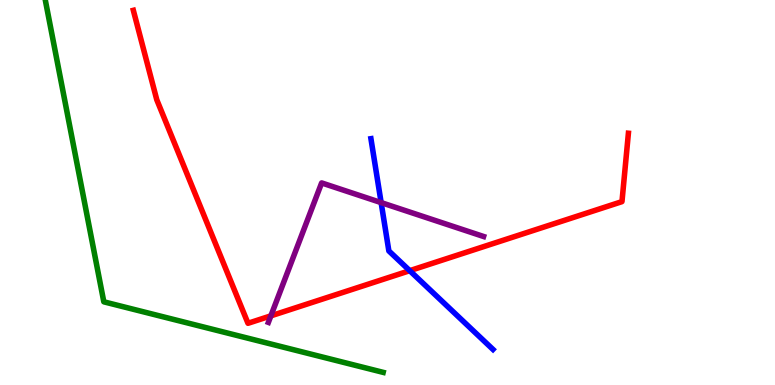[{'lines': ['blue', 'red'], 'intersections': [{'x': 5.29, 'y': 2.97}]}, {'lines': ['green', 'red'], 'intersections': []}, {'lines': ['purple', 'red'], 'intersections': [{'x': 3.5, 'y': 1.8}]}, {'lines': ['blue', 'green'], 'intersections': []}, {'lines': ['blue', 'purple'], 'intersections': [{'x': 4.92, 'y': 4.74}]}, {'lines': ['green', 'purple'], 'intersections': []}]